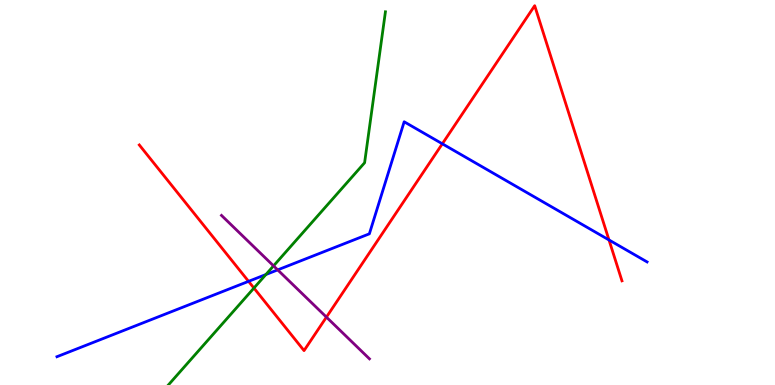[{'lines': ['blue', 'red'], 'intersections': [{'x': 3.21, 'y': 2.69}, {'x': 5.71, 'y': 6.26}, {'x': 7.86, 'y': 3.77}]}, {'lines': ['green', 'red'], 'intersections': [{'x': 3.28, 'y': 2.52}]}, {'lines': ['purple', 'red'], 'intersections': [{'x': 4.21, 'y': 1.76}]}, {'lines': ['blue', 'green'], 'intersections': [{'x': 3.43, 'y': 2.87}]}, {'lines': ['blue', 'purple'], 'intersections': [{'x': 3.58, 'y': 2.99}]}, {'lines': ['green', 'purple'], 'intersections': [{'x': 3.53, 'y': 3.09}]}]